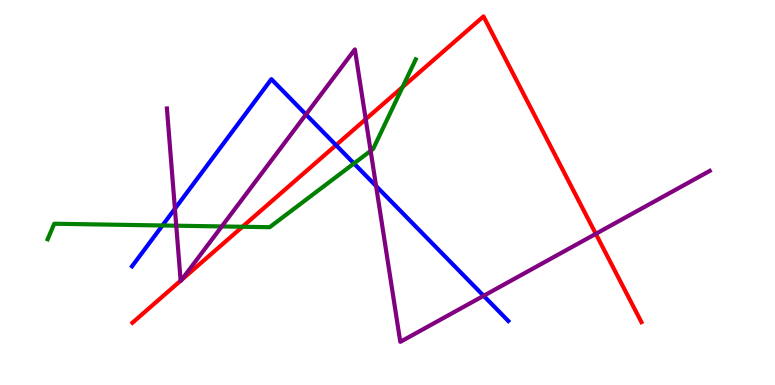[{'lines': ['blue', 'red'], 'intersections': [{'x': 4.34, 'y': 6.23}]}, {'lines': ['green', 'red'], 'intersections': [{'x': 3.13, 'y': 4.11}, {'x': 5.19, 'y': 7.74}]}, {'lines': ['purple', 'red'], 'intersections': [{'x': 2.33, 'y': 2.71}, {'x': 2.34, 'y': 2.73}, {'x': 4.72, 'y': 6.9}, {'x': 7.69, 'y': 3.93}]}, {'lines': ['blue', 'green'], 'intersections': [{'x': 2.1, 'y': 4.14}, {'x': 4.57, 'y': 5.75}]}, {'lines': ['blue', 'purple'], 'intersections': [{'x': 2.26, 'y': 4.58}, {'x': 3.95, 'y': 7.03}, {'x': 4.85, 'y': 5.17}, {'x': 6.24, 'y': 2.32}]}, {'lines': ['green', 'purple'], 'intersections': [{'x': 2.27, 'y': 4.14}, {'x': 2.86, 'y': 4.12}, {'x': 4.78, 'y': 6.08}]}]